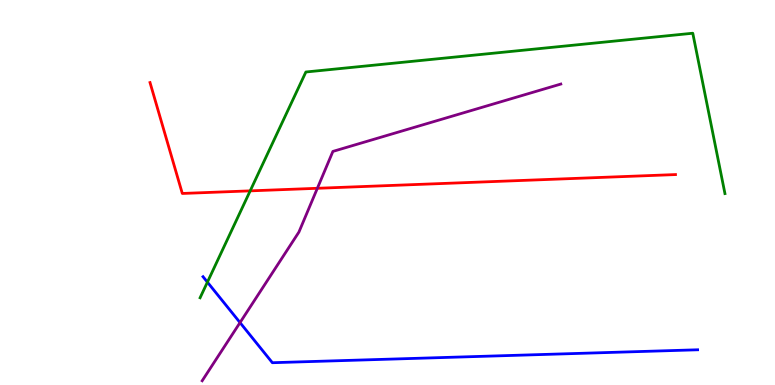[{'lines': ['blue', 'red'], 'intersections': []}, {'lines': ['green', 'red'], 'intersections': [{'x': 3.23, 'y': 5.04}]}, {'lines': ['purple', 'red'], 'intersections': [{'x': 4.09, 'y': 5.11}]}, {'lines': ['blue', 'green'], 'intersections': [{'x': 2.68, 'y': 2.67}]}, {'lines': ['blue', 'purple'], 'intersections': [{'x': 3.1, 'y': 1.62}]}, {'lines': ['green', 'purple'], 'intersections': []}]